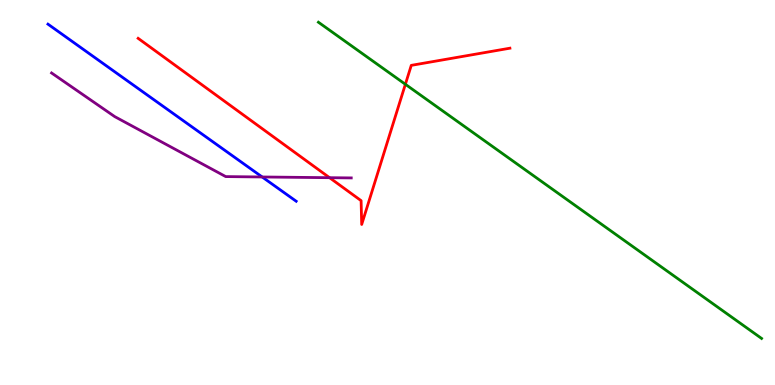[{'lines': ['blue', 'red'], 'intersections': []}, {'lines': ['green', 'red'], 'intersections': [{'x': 5.23, 'y': 7.81}]}, {'lines': ['purple', 'red'], 'intersections': [{'x': 4.25, 'y': 5.38}]}, {'lines': ['blue', 'green'], 'intersections': []}, {'lines': ['blue', 'purple'], 'intersections': [{'x': 3.38, 'y': 5.4}]}, {'lines': ['green', 'purple'], 'intersections': []}]